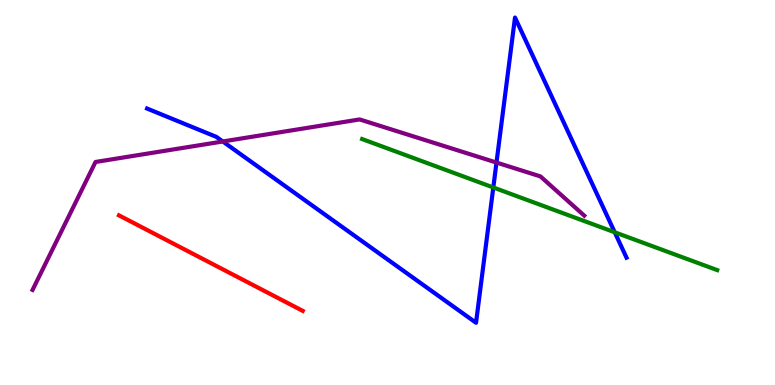[{'lines': ['blue', 'red'], 'intersections': []}, {'lines': ['green', 'red'], 'intersections': []}, {'lines': ['purple', 'red'], 'intersections': []}, {'lines': ['blue', 'green'], 'intersections': [{'x': 6.37, 'y': 5.13}, {'x': 7.93, 'y': 3.97}]}, {'lines': ['blue', 'purple'], 'intersections': [{'x': 2.87, 'y': 6.33}, {'x': 6.41, 'y': 5.78}]}, {'lines': ['green', 'purple'], 'intersections': []}]